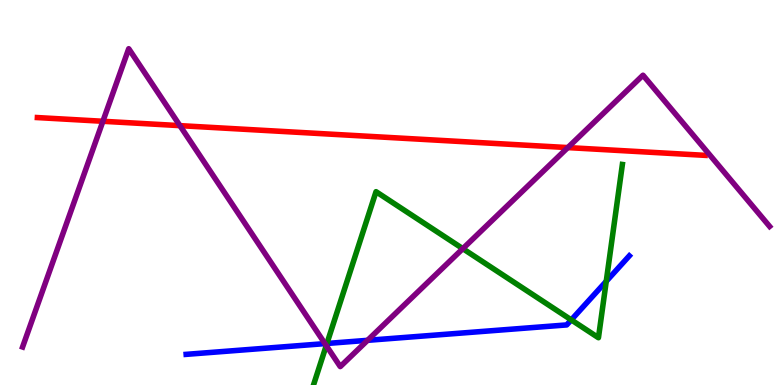[{'lines': ['blue', 'red'], 'intersections': []}, {'lines': ['green', 'red'], 'intersections': []}, {'lines': ['purple', 'red'], 'intersections': [{'x': 1.33, 'y': 6.85}, {'x': 2.32, 'y': 6.74}, {'x': 7.33, 'y': 6.17}]}, {'lines': ['blue', 'green'], 'intersections': [{'x': 4.22, 'y': 1.08}, {'x': 7.37, 'y': 1.69}, {'x': 7.82, 'y': 2.69}]}, {'lines': ['blue', 'purple'], 'intersections': [{'x': 4.19, 'y': 1.07}, {'x': 4.74, 'y': 1.16}]}, {'lines': ['green', 'purple'], 'intersections': [{'x': 4.21, 'y': 1.02}, {'x': 5.97, 'y': 3.54}]}]